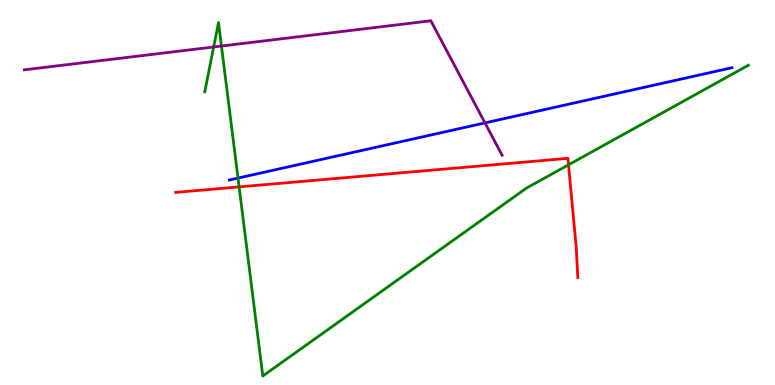[{'lines': ['blue', 'red'], 'intersections': []}, {'lines': ['green', 'red'], 'intersections': [{'x': 3.09, 'y': 5.15}, {'x': 7.34, 'y': 5.72}]}, {'lines': ['purple', 'red'], 'intersections': []}, {'lines': ['blue', 'green'], 'intersections': [{'x': 3.07, 'y': 5.37}]}, {'lines': ['blue', 'purple'], 'intersections': [{'x': 6.26, 'y': 6.81}]}, {'lines': ['green', 'purple'], 'intersections': [{'x': 2.76, 'y': 8.78}, {'x': 2.86, 'y': 8.8}]}]